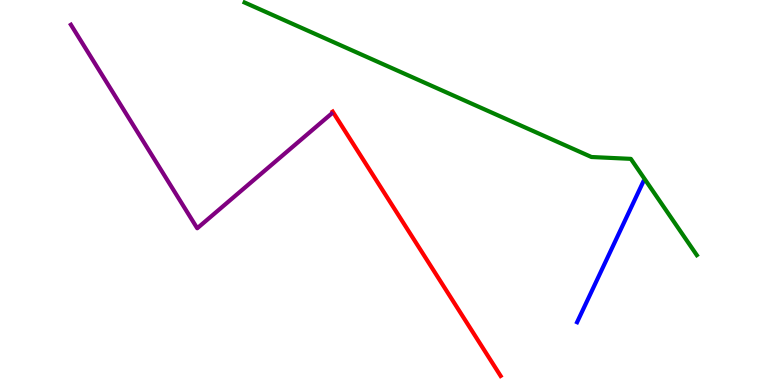[{'lines': ['blue', 'red'], 'intersections': []}, {'lines': ['green', 'red'], 'intersections': []}, {'lines': ['purple', 'red'], 'intersections': []}, {'lines': ['blue', 'green'], 'intersections': []}, {'lines': ['blue', 'purple'], 'intersections': []}, {'lines': ['green', 'purple'], 'intersections': []}]